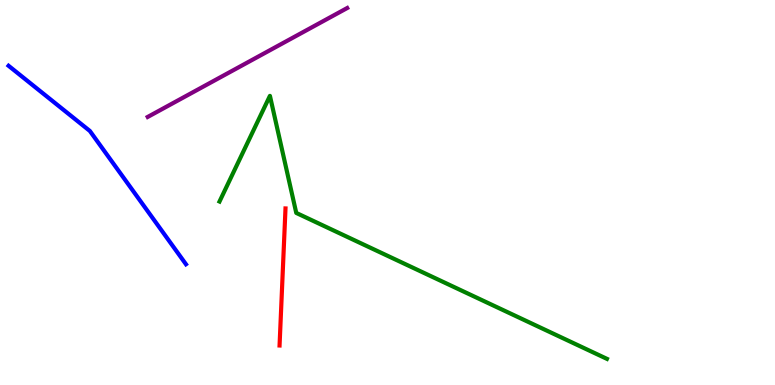[{'lines': ['blue', 'red'], 'intersections': []}, {'lines': ['green', 'red'], 'intersections': []}, {'lines': ['purple', 'red'], 'intersections': []}, {'lines': ['blue', 'green'], 'intersections': []}, {'lines': ['blue', 'purple'], 'intersections': []}, {'lines': ['green', 'purple'], 'intersections': []}]